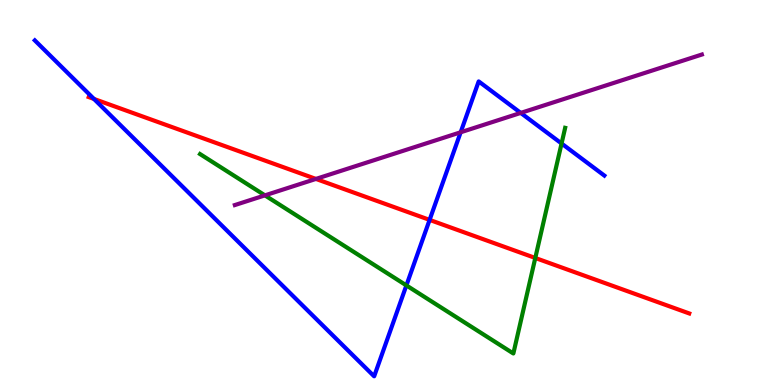[{'lines': ['blue', 'red'], 'intersections': [{'x': 1.21, 'y': 7.43}, {'x': 5.54, 'y': 4.29}]}, {'lines': ['green', 'red'], 'intersections': [{'x': 6.91, 'y': 3.3}]}, {'lines': ['purple', 'red'], 'intersections': [{'x': 4.08, 'y': 5.35}]}, {'lines': ['blue', 'green'], 'intersections': [{'x': 5.24, 'y': 2.59}, {'x': 7.25, 'y': 6.27}]}, {'lines': ['blue', 'purple'], 'intersections': [{'x': 5.94, 'y': 6.56}, {'x': 6.72, 'y': 7.07}]}, {'lines': ['green', 'purple'], 'intersections': [{'x': 3.42, 'y': 4.93}]}]